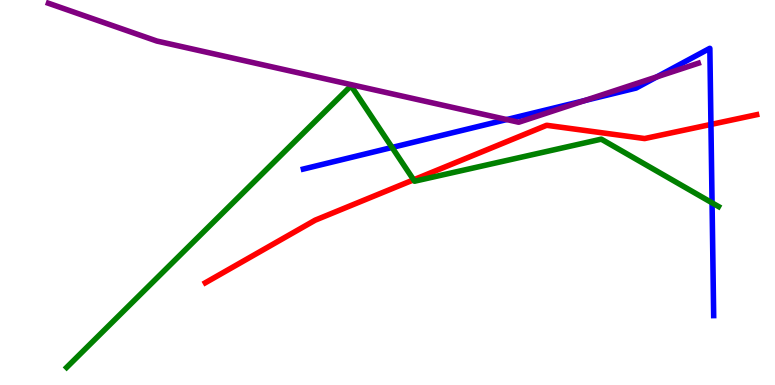[{'lines': ['blue', 'red'], 'intersections': [{'x': 9.17, 'y': 6.77}]}, {'lines': ['green', 'red'], 'intersections': [{'x': 5.34, 'y': 5.33}]}, {'lines': ['purple', 'red'], 'intersections': []}, {'lines': ['blue', 'green'], 'intersections': [{'x': 5.06, 'y': 6.17}, {'x': 9.19, 'y': 4.73}]}, {'lines': ['blue', 'purple'], 'intersections': [{'x': 6.54, 'y': 6.89}, {'x': 7.54, 'y': 7.39}, {'x': 8.48, 'y': 8.0}]}, {'lines': ['green', 'purple'], 'intersections': []}]